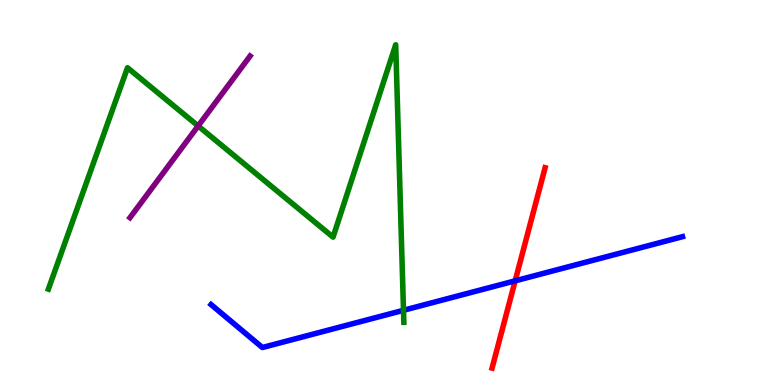[{'lines': ['blue', 'red'], 'intersections': [{'x': 6.65, 'y': 2.71}]}, {'lines': ['green', 'red'], 'intersections': []}, {'lines': ['purple', 'red'], 'intersections': []}, {'lines': ['blue', 'green'], 'intersections': [{'x': 5.21, 'y': 1.94}]}, {'lines': ['blue', 'purple'], 'intersections': []}, {'lines': ['green', 'purple'], 'intersections': [{'x': 2.56, 'y': 6.73}]}]